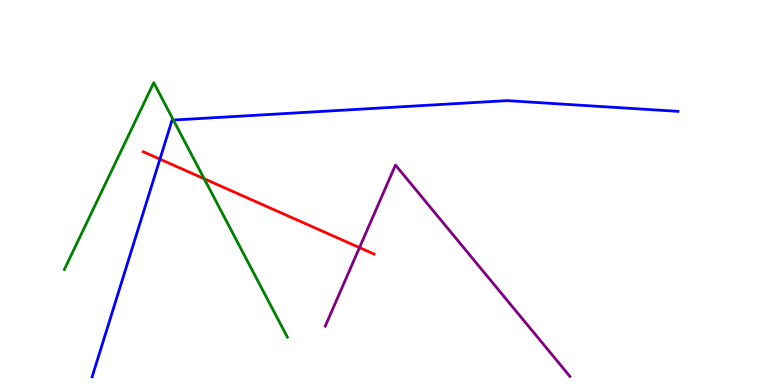[{'lines': ['blue', 'red'], 'intersections': [{'x': 2.06, 'y': 5.87}]}, {'lines': ['green', 'red'], 'intersections': [{'x': 2.63, 'y': 5.36}]}, {'lines': ['purple', 'red'], 'intersections': [{'x': 4.64, 'y': 3.57}]}, {'lines': ['blue', 'green'], 'intersections': [{'x': 2.24, 'y': 6.88}]}, {'lines': ['blue', 'purple'], 'intersections': []}, {'lines': ['green', 'purple'], 'intersections': []}]